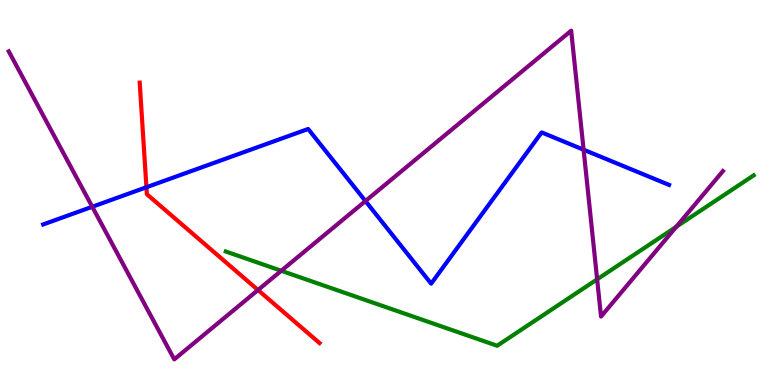[{'lines': ['blue', 'red'], 'intersections': [{'x': 1.89, 'y': 5.14}]}, {'lines': ['green', 'red'], 'intersections': []}, {'lines': ['purple', 'red'], 'intersections': [{'x': 3.33, 'y': 2.47}]}, {'lines': ['blue', 'green'], 'intersections': []}, {'lines': ['blue', 'purple'], 'intersections': [{'x': 1.19, 'y': 4.63}, {'x': 4.72, 'y': 4.78}, {'x': 7.53, 'y': 6.11}]}, {'lines': ['green', 'purple'], 'intersections': [{'x': 3.63, 'y': 2.97}, {'x': 7.71, 'y': 2.74}, {'x': 8.73, 'y': 4.11}]}]